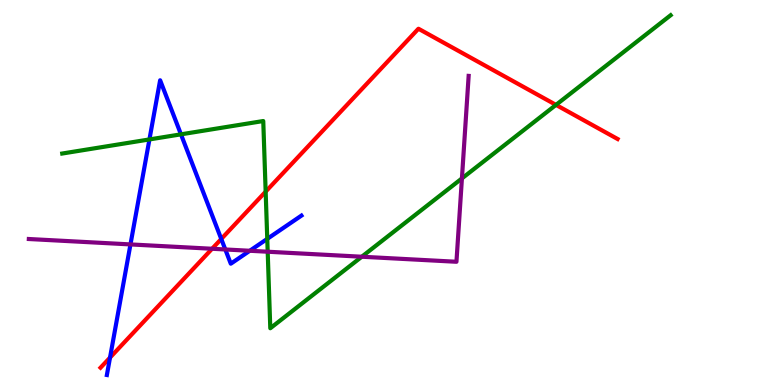[{'lines': ['blue', 'red'], 'intersections': [{'x': 1.42, 'y': 0.712}, {'x': 2.86, 'y': 3.79}]}, {'lines': ['green', 'red'], 'intersections': [{'x': 3.43, 'y': 5.02}, {'x': 7.17, 'y': 7.28}]}, {'lines': ['purple', 'red'], 'intersections': [{'x': 2.74, 'y': 3.54}]}, {'lines': ['blue', 'green'], 'intersections': [{'x': 1.93, 'y': 6.38}, {'x': 2.34, 'y': 6.51}, {'x': 3.45, 'y': 3.8}]}, {'lines': ['blue', 'purple'], 'intersections': [{'x': 1.68, 'y': 3.65}, {'x': 2.91, 'y': 3.52}, {'x': 3.22, 'y': 3.49}]}, {'lines': ['green', 'purple'], 'intersections': [{'x': 3.45, 'y': 3.46}, {'x': 4.67, 'y': 3.33}, {'x': 5.96, 'y': 5.37}]}]